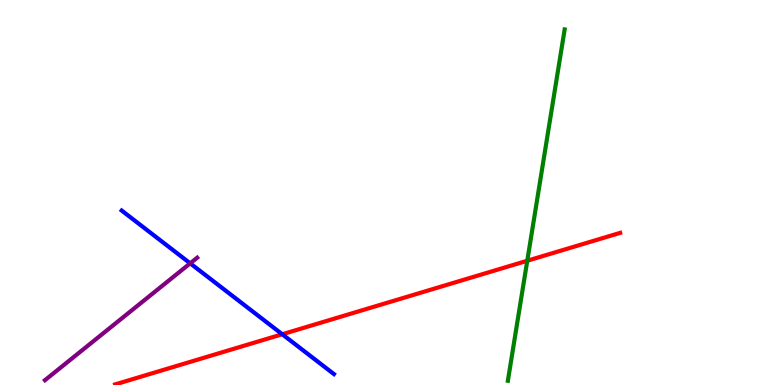[{'lines': ['blue', 'red'], 'intersections': [{'x': 3.64, 'y': 1.32}]}, {'lines': ['green', 'red'], 'intersections': [{'x': 6.8, 'y': 3.23}]}, {'lines': ['purple', 'red'], 'intersections': []}, {'lines': ['blue', 'green'], 'intersections': []}, {'lines': ['blue', 'purple'], 'intersections': [{'x': 2.45, 'y': 3.16}]}, {'lines': ['green', 'purple'], 'intersections': []}]